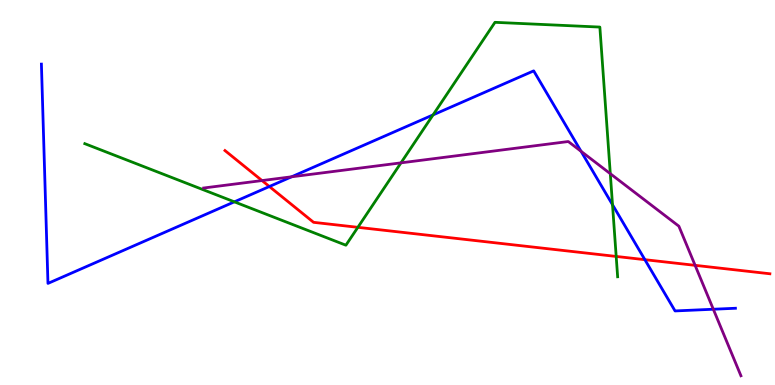[{'lines': ['blue', 'red'], 'intersections': [{'x': 3.48, 'y': 5.16}, {'x': 8.32, 'y': 3.26}]}, {'lines': ['green', 'red'], 'intersections': [{'x': 4.62, 'y': 4.1}, {'x': 7.95, 'y': 3.34}]}, {'lines': ['purple', 'red'], 'intersections': [{'x': 3.38, 'y': 5.31}, {'x': 8.97, 'y': 3.11}]}, {'lines': ['blue', 'green'], 'intersections': [{'x': 3.02, 'y': 4.76}, {'x': 5.59, 'y': 7.02}, {'x': 7.9, 'y': 4.68}]}, {'lines': ['blue', 'purple'], 'intersections': [{'x': 3.76, 'y': 5.41}, {'x': 7.5, 'y': 6.07}, {'x': 9.2, 'y': 1.97}]}, {'lines': ['green', 'purple'], 'intersections': [{'x': 5.17, 'y': 5.77}, {'x': 7.87, 'y': 5.49}]}]